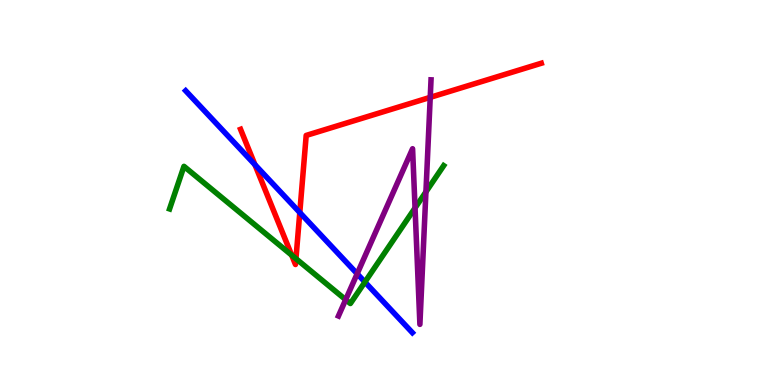[{'lines': ['blue', 'red'], 'intersections': [{'x': 3.29, 'y': 5.72}, {'x': 3.87, 'y': 4.48}]}, {'lines': ['green', 'red'], 'intersections': [{'x': 3.76, 'y': 3.37}, {'x': 3.82, 'y': 3.28}]}, {'lines': ['purple', 'red'], 'intersections': [{'x': 5.55, 'y': 7.47}]}, {'lines': ['blue', 'green'], 'intersections': [{'x': 4.71, 'y': 2.67}]}, {'lines': ['blue', 'purple'], 'intersections': [{'x': 4.61, 'y': 2.89}]}, {'lines': ['green', 'purple'], 'intersections': [{'x': 4.46, 'y': 2.22}, {'x': 5.36, 'y': 4.6}, {'x': 5.5, 'y': 5.02}]}]